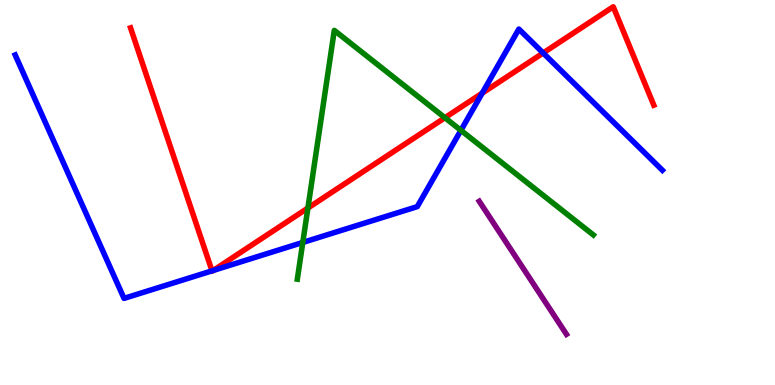[{'lines': ['blue', 'red'], 'intersections': [{'x': 2.74, 'y': 2.96}, {'x': 2.75, 'y': 2.97}, {'x': 6.22, 'y': 7.58}, {'x': 7.01, 'y': 8.62}]}, {'lines': ['green', 'red'], 'intersections': [{'x': 3.97, 'y': 4.6}, {'x': 5.74, 'y': 6.94}]}, {'lines': ['purple', 'red'], 'intersections': []}, {'lines': ['blue', 'green'], 'intersections': [{'x': 3.91, 'y': 3.7}, {'x': 5.95, 'y': 6.61}]}, {'lines': ['blue', 'purple'], 'intersections': []}, {'lines': ['green', 'purple'], 'intersections': []}]